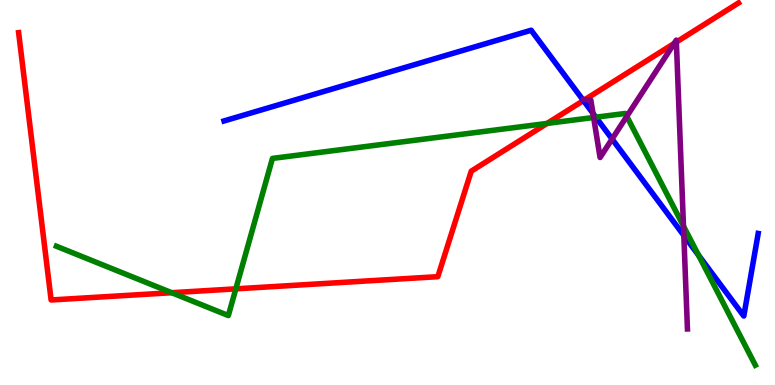[{'lines': ['blue', 'red'], 'intersections': [{'x': 7.53, 'y': 7.39}]}, {'lines': ['green', 'red'], 'intersections': [{'x': 2.22, 'y': 2.4}, {'x': 3.04, 'y': 2.5}, {'x': 7.06, 'y': 6.79}]}, {'lines': ['purple', 'red'], 'intersections': [{'x': 7.55, 'y': 7.41}, {'x': 8.7, 'y': 8.87}, {'x': 8.73, 'y': 8.91}]}, {'lines': ['blue', 'green'], 'intersections': [{'x': 7.69, 'y': 6.96}, {'x': 9.01, 'y': 3.37}]}, {'lines': ['blue', 'purple'], 'intersections': [{'x': 7.65, 'y': 7.06}, {'x': 7.9, 'y': 6.39}, {'x': 8.82, 'y': 3.88}]}, {'lines': ['green', 'purple'], 'intersections': [{'x': 7.66, 'y': 6.95}, {'x': 8.09, 'y': 6.98}, {'x': 8.82, 'y': 4.13}]}]